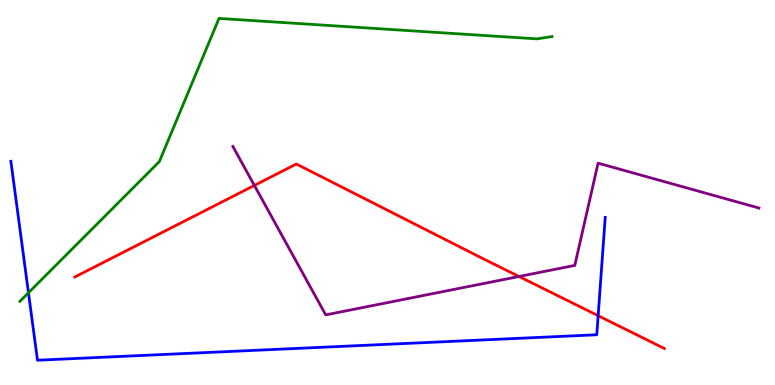[{'lines': ['blue', 'red'], 'intersections': [{'x': 7.72, 'y': 1.8}]}, {'lines': ['green', 'red'], 'intersections': []}, {'lines': ['purple', 'red'], 'intersections': [{'x': 3.28, 'y': 5.18}, {'x': 6.7, 'y': 2.82}]}, {'lines': ['blue', 'green'], 'intersections': [{'x': 0.367, 'y': 2.4}]}, {'lines': ['blue', 'purple'], 'intersections': []}, {'lines': ['green', 'purple'], 'intersections': []}]